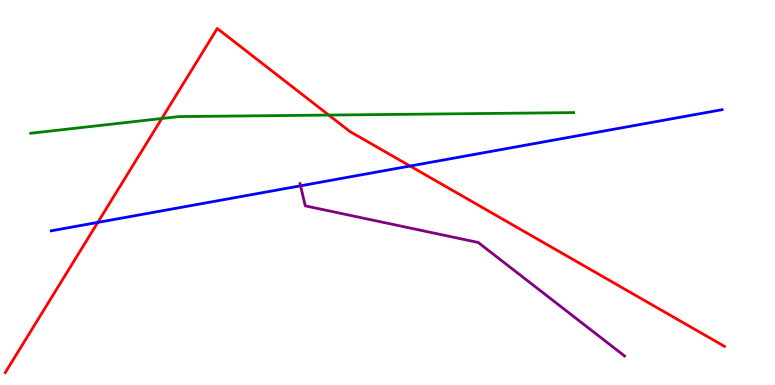[{'lines': ['blue', 'red'], 'intersections': [{'x': 1.26, 'y': 4.22}, {'x': 5.29, 'y': 5.69}]}, {'lines': ['green', 'red'], 'intersections': [{'x': 2.09, 'y': 6.92}, {'x': 4.24, 'y': 7.01}]}, {'lines': ['purple', 'red'], 'intersections': []}, {'lines': ['blue', 'green'], 'intersections': []}, {'lines': ['blue', 'purple'], 'intersections': [{'x': 3.88, 'y': 5.17}]}, {'lines': ['green', 'purple'], 'intersections': []}]